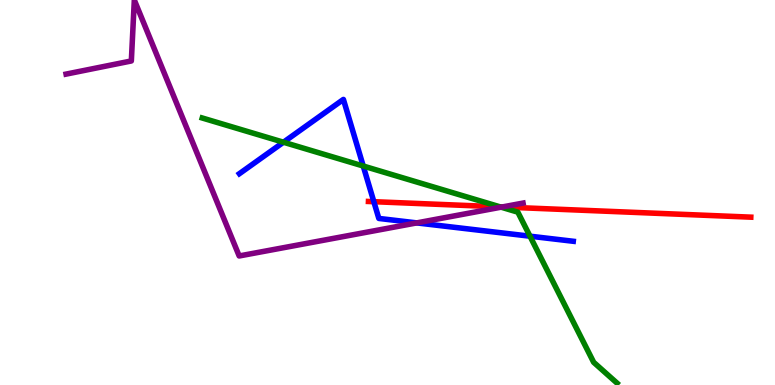[{'lines': ['blue', 'red'], 'intersections': [{'x': 4.82, 'y': 4.76}]}, {'lines': ['green', 'red'], 'intersections': [{'x': 6.45, 'y': 4.63}]}, {'lines': ['purple', 'red'], 'intersections': [{'x': 6.48, 'y': 4.62}]}, {'lines': ['blue', 'green'], 'intersections': [{'x': 3.66, 'y': 6.31}, {'x': 4.69, 'y': 5.69}, {'x': 6.84, 'y': 3.87}]}, {'lines': ['blue', 'purple'], 'intersections': [{'x': 5.38, 'y': 4.21}]}, {'lines': ['green', 'purple'], 'intersections': [{'x': 6.47, 'y': 4.62}]}]